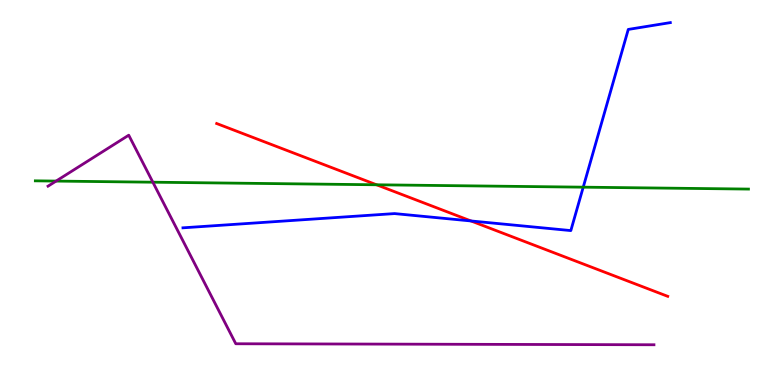[{'lines': ['blue', 'red'], 'intersections': [{'x': 6.08, 'y': 4.26}]}, {'lines': ['green', 'red'], 'intersections': [{'x': 4.86, 'y': 5.2}]}, {'lines': ['purple', 'red'], 'intersections': []}, {'lines': ['blue', 'green'], 'intersections': [{'x': 7.53, 'y': 5.14}]}, {'lines': ['blue', 'purple'], 'intersections': []}, {'lines': ['green', 'purple'], 'intersections': [{'x': 0.724, 'y': 5.3}, {'x': 1.97, 'y': 5.27}]}]